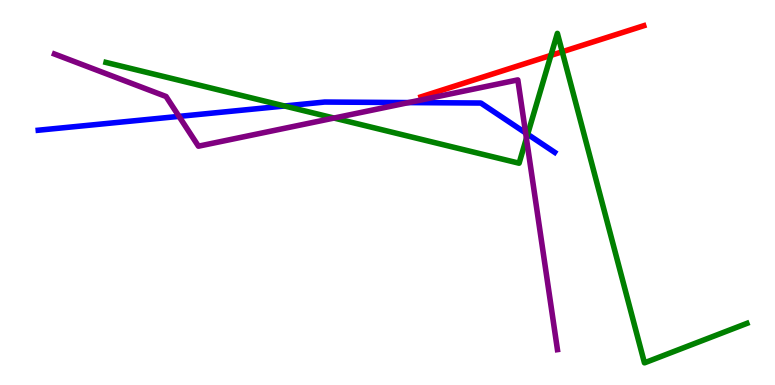[{'lines': ['blue', 'red'], 'intersections': []}, {'lines': ['green', 'red'], 'intersections': [{'x': 7.11, 'y': 8.56}, {'x': 7.25, 'y': 8.66}]}, {'lines': ['purple', 'red'], 'intersections': []}, {'lines': ['blue', 'green'], 'intersections': [{'x': 3.67, 'y': 7.25}, {'x': 6.81, 'y': 6.51}]}, {'lines': ['blue', 'purple'], 'intersections': [{'x': 2.31, 'y': 6.98}, {'x': 5.27, 'y': 7.34}, {'x': 6.78, 'y': 6.55}]}, {'lines': ['green', 'purple'], 'intersections': [{'x': 4.31, 'y': 6.93}, {'x': 6.79, 'y': 6.41}]}]